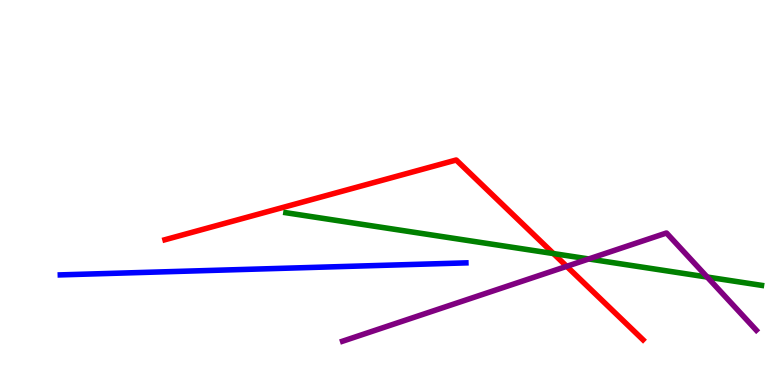[{'lines': ['blue', 'red'], 'intersections': []}, {'lines': ['green', 'red'], 'intersections': [{'x': 7.14, 'y': 3.41}]}, {'lines': ['purple', 'red'], 'intersections': [{'x': 7.31, 'y': 3.08}]}, {'lines': ['blue', 'green'], 'intersections': []}, {'lines': ['blue', 'purple'], 'intersections': []}, {'lines': ['green', 'purple'], 'intersections': [{'x': 7.6, 'y': 3.27}, {'x': 9.13, 'y': 2.8}]}]